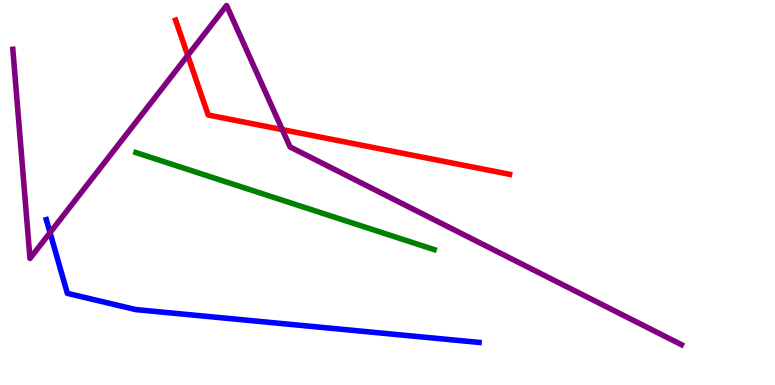[{'lines': ['blue', 'red'], 'intersections': []}, {'lines': ['green', 'red'], 'intersections': []}, {'lines': ['purple', 'red'], 'intersections': [{'x': 2.42, 'y': 8.56}, {'x': 3.64, 'y': 6.63}]}, {'lines': ['blue', 'green'], 'intersections': []}, {'lines': ['blue', 'purple'], 'intersections': [{'x': 0.646, 'y': 3.96}]}, {'lines': ['green', 'purple'], 'intersections': []}]